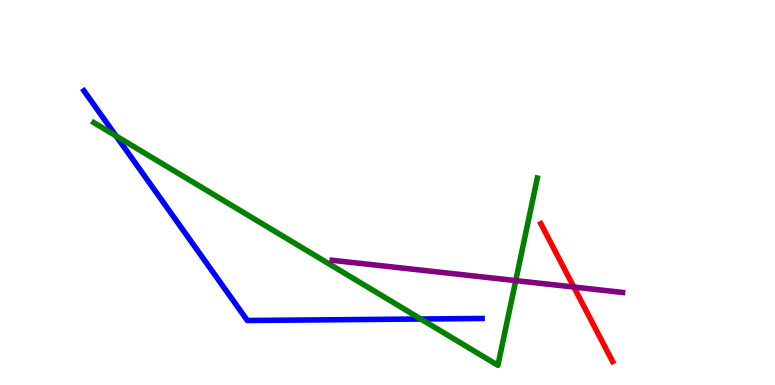[{'lines': ['blue', 'red'], 'intersections': []}, {'lines': ['green', 'red'], 'intersections': []}, {'lines': ['purple', 'red'], 'intersections': [{'x': 7.4, 'y': 2.54}]}, {'lines': ['blue', 'green'], 'intersections': [{'x': 1.5, 'y': 6.47}, {'x': 5.43, 'y': 1.71}]}, {'lines': ['blue', 'purple'], 'intersections': []}, {'lines': ['green', 'purple'], 'intersections': [{'x': 6.65, 'y': 2.71}]}]